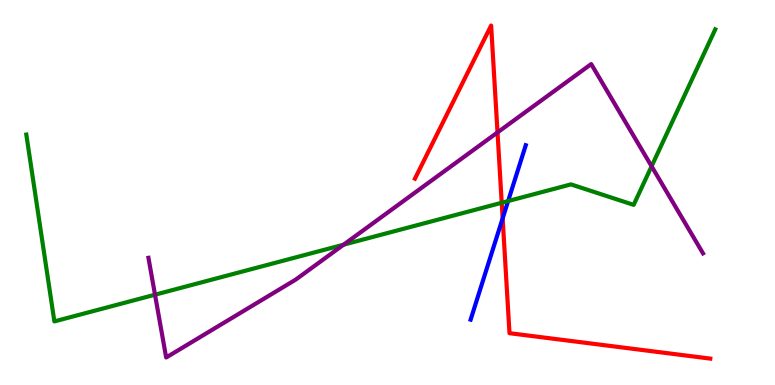[{'lines': ['blue', 'red'], 'intersections': [{'x': 6.49, 'y': 4.33}]}, {'lines': ['green', 'red'], 'intersections': [{'x': 6.47, 'y': 4.73}]}, {'lines': ['purple', 'red'], 'intersections': [{'x': 6.42, 'y': 6.56}]}, {'lines': ['blue', 'green'], 'intersections': [{'x': 6.56, 'y': 4.78}]}, {'lines': ['blue', 'purple'], 'intersections': []}, {'lines': ['green', 'purple'], 'intersections': [{'x': 2.0, 'y': 2.35}, {'x': 4.43, 'y': 3.64}, {'x': 8.41, 'y': 5.68}]}]